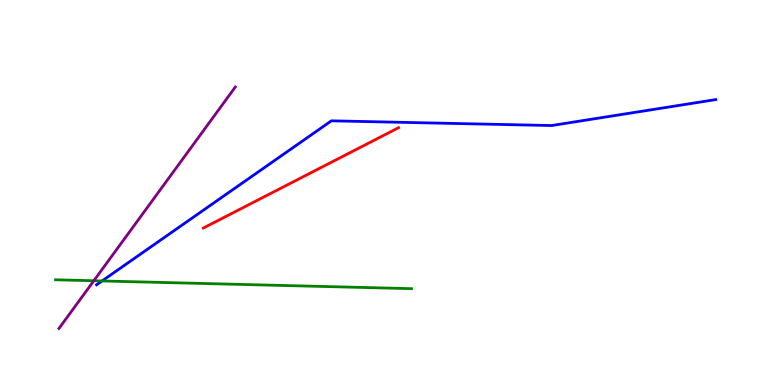[{'lines': ['blue', 'red'], 'intersections': []}, {'lines': ['green', 'red'], 'intersections': []}, {'lines': ['purple', 'red'], 'intersections': []}, {'lines': ['blue', 'green'], 'intersections': [{'x': 1.32, 'y': 2.7}]}, {'lines': ['blue', 'purple'], 'intersections': []}, {'lines': ['green', 'purple'], 'intersections': [{'x': 1.21, 'y': 2.71}]}]